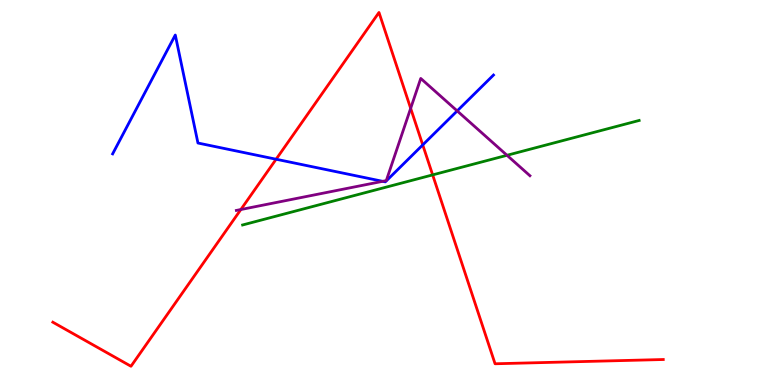[{'lines': ['blue', 'red'], 'intersections': [{'x': 3.56, 'y': 5.86}, {'x': 5.45, 'y': 6.24}]}, {'lines': ['green', 'red'], 'intersections': [{'x': 5.58, 'y': 5.46}]}, {'lines': ['purple', 'red'], 'intersections': [{'x': 3.11, 'y': 4.56}, {'x': 5.3, 'y': 7.19}]}, {'lines': ['blue', 'green'], 'intersections': []}, {'lines': ['blue', 'purple'], 'intersections': [{'x': 4.94, 'y': 5.29}, {'x': 5.9, 'y': 7.12}]}, {'lines': ['green', 'purple'], 'intersections': [{'x': 6.54, 'y': 5.97}]}]